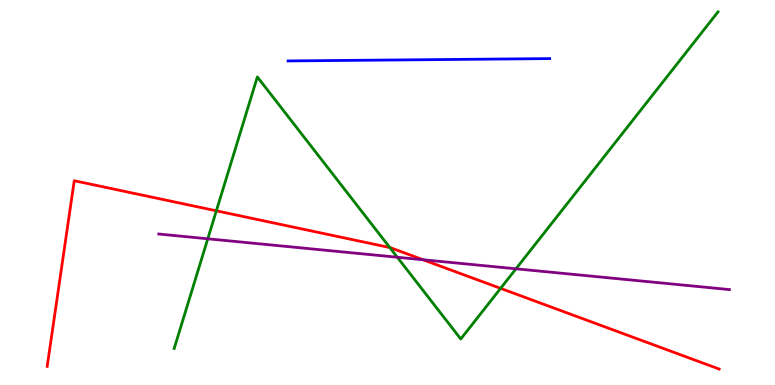[{'lines': ['blue', 'red'], 'intersections': []}, {'lines': ['green', 'red'], 'intersections': [{'x': 2.79, 'y': 4.52}, {'x': 5.03, 'y': 3.57}, {'x': 6.46, 'y': 2.51}]}, {'lines': ['purple', 'red'], 'intersections': [{'x': 5.46, 'y': 3.25}]}, {'lines': ['blue', 'green'], 'intersections': []}, {'lines': ['blue', 'purple'], 'intersections': []}, {'lines': ['green', 'purple'], 'intersections': [{'x': 2.68, 'y': 3.8}, {'x': 5.13, 'y': 3.32}, {'x': 6.66, 'y': 3.02}]}]